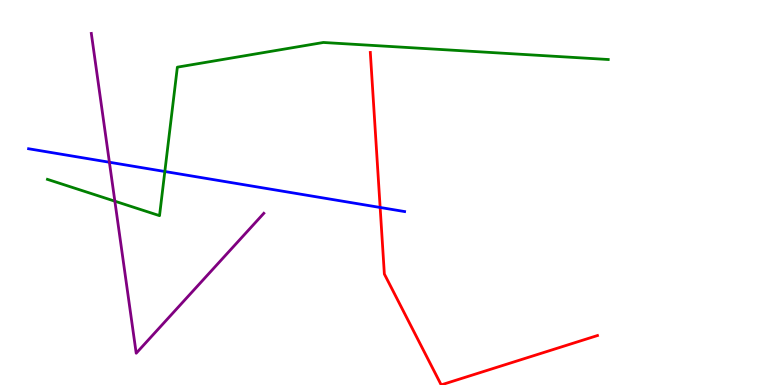[{'lines': ['blue', 'red'], 'intersections': [{'x': 4.91, 'y': 4.61}]}, {'lines': ['green', 'red'], 'intersections': []}, {'lines': ['purple', 'red'], 'intersections': []}, {'lines': ['blue', 'green'], 'intersections': [{'x': 2.13, 'y': 5.55}]}, {'lines': ['blue', 'purple'], 'intersections': [{'x': 1.41, 'y': 5.79}]}, {'lines': ['green', 'purple'], 'intersections': [{'x': 1.48, 'y': 4.77}]}]